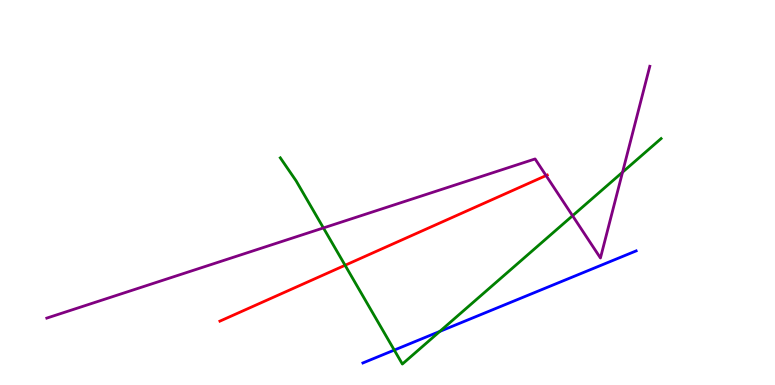[{'lines': ['blue', 'red'], 'intersections': []}, {'lines': ['green', 'red'], 'intersections': [{'x': 4.45, 'y': 3.11}]}, {'lines': ['purple', 'red'], 'intersections': [{'x': 7.05, 'y': 5.44}]}, {'lines': ['blue', 'green'], 'intersections': [{'x': 5.09, 'y': 0.907}, {'x': 5.67, 'y': 1.39}]}, {'lines': ['blue', 'purple'], 'intersections': []}, {'lines': ['green', 'purple'], 'intersections': [{'x': 4.17, 'y': 4.08}, {'x': 7.39, 'y': 4.4}, {'x': 8.03, 'y': 5.53}]}]